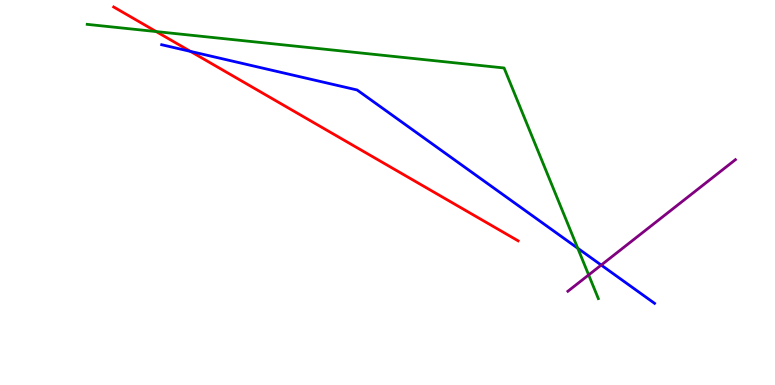[{'lines': ['blue', 'red'], 'intersections': [{'x': 2.46, 'y': 8.66}]}, {'lines': ['green', 'red'], 'intersections': [{'x': 2.02, 'y': 9.18}]}, {'lines': ['purple', 'red'], 'intersections': []}, {'lines': ['blue', 'green'], 'intersections': [{'x': 7.45, 'y': 3.55}]}, {'lines': ['blue', 'purple'], 'intersections': [{'x': 7.76, 'y': 3.11}]}, {'lines': ['green', 'purple'], 'intersections': [{'x': 7.6, 'y': 2.86}]}]